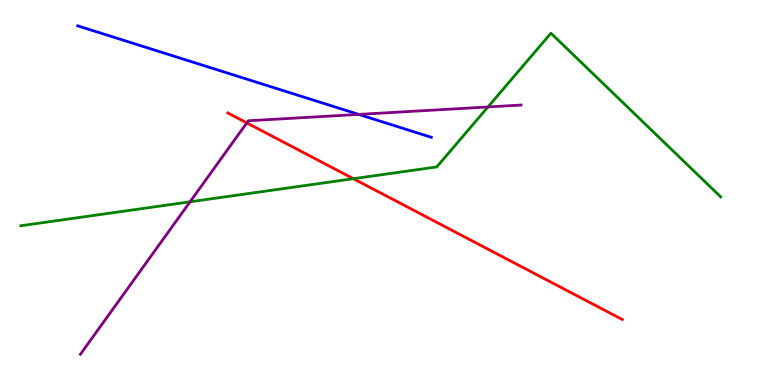[{'lines': ['blue', 'red'], 'intersections': []}, {'lines': ['green', 'red'], 'intersections': [{'x': 4.56, 'y': 5.36}]}, {'lines': ['purple', 'red'], 'intersections': [{'x': 3.18, 'y': 6.81}]}, {'lines': ['blue', 'green'], 'intersections': []}, {'lines': ['blue', 'purple'], 'intersections': [{'x': 4.63, 'y': 7.03}]}, {'lines': ['green', 'purple'], 'intersections': [{'x': 2.45, 'y': 4.76}, {'x': 6.3, 'y': 7.22}]}]